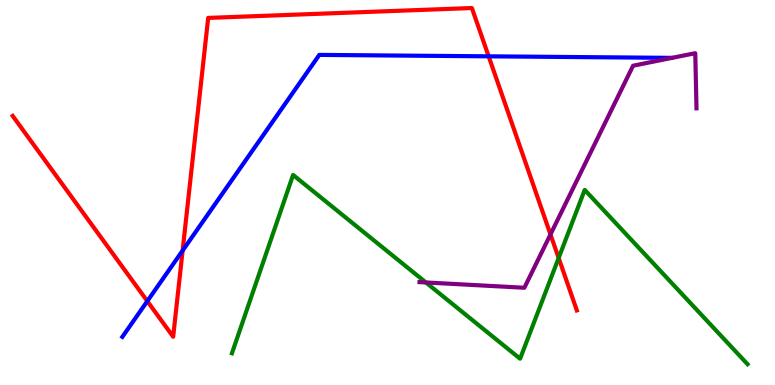[{'lines': ['blue', 'red'], 'intersections': [{'x': 1.9, 'y': 2.18}, {'x': 2.36, 'y': 3.49}, {'x': 6.31, 'y': 8.54}]}, {'lines': ['green', 'red'], 'intersections': [{'x': 7.21, 'y': 3.3}]}, {'lines': ['purple', 'red'], 'intersections': [{'x': 7.1, 'y': 3.91}]}, {'lines': ['blue', 'green'], 'intersections': []}, {'lines': ['blue', 'purple'], 'intersections': []}, {'lines': ['green', 'purple'], 'intersections': [{'x': 5.5, 'y': 2.66}]}]